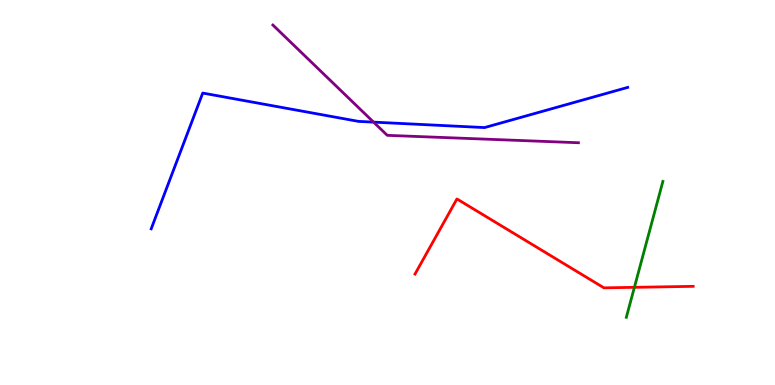[{'lines': ['blue', 'red'], 'intersections': []}, {'lines': ['green', 'red'], 'intersections': [{'x': 8.19, 'y': 2.54}]}, {'lines': ['purple', 'red'], 'intersections': []}, {'lines': ['blue', 'green'], 'intersections': []}, {'lines': ['blue', 'purple'], 'intersections': [{'x': 4.82, 'y': 6.83}]}, {'lines': ['green', 'purple'], 'intersections': []}]